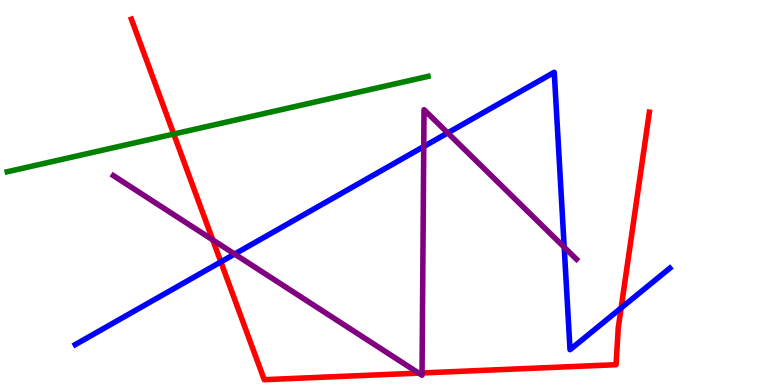[{'lines': ['blue', 'red'], 'intersections': [{'x': 2.85, 'y': 3.2}, {'x': 8.01, 'y': 2.0}]}, {'lines': ['green', 'red'], 'intersections': [{'x': 2.24, 'y': 6.52}]}, {'lines': ['purple', 'red'], 'intersections': [{'x': 2.75, 'y': 3.77}, {'x': 5.4, 'y': 0.309}, {'x': 5.45, 'y': 0.313}]}, {'lines': ['blue', 'green'], 'intersections': []}, {'lines': ['blue', 'purple'], 'intersections': [{'x': 3.03, 'y': 3.4}, {'x': 5.47, 'y': 6.19}, {'x': 5.78, 'y': 6.55}, {'x': 7.28, 'y': 3.58}]}, {'lines': ['green', 'purple'], 'intersections': []}]